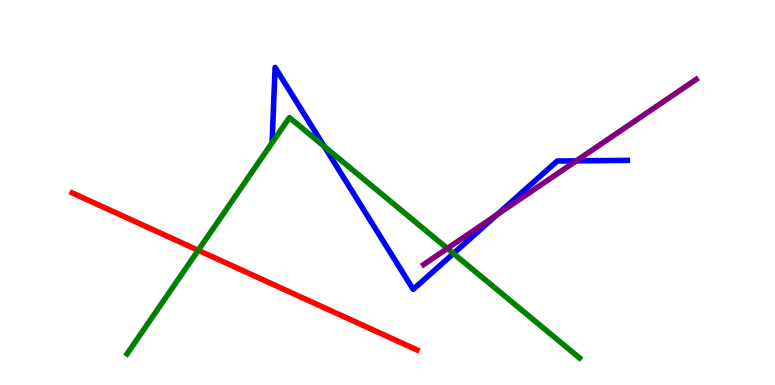[{'lines': ['blue', 'red'], 'intersections': []}, {'lines': ['green', 'red'], 'intersections': [{'x': 2.56, 'y': 3.5}]}, {'lines': ['purple', 'red'], 'intersections': []}, {'lines': ['blue', 'green'], 'intersections': [{'x': 4.18, 'y': 6.2}, {'x': 5.85, 'y': 3.42}]}, {'lines': ['blue', 'purple'], 'intersections': [{'x': 6.41, 'y': 4.42}, {'x': 7.44, 'y': 5.82}]}, {'lines': ['green', 'purple'], 'intersections': [{'x': 5.77, 'y': 3.55}]}]